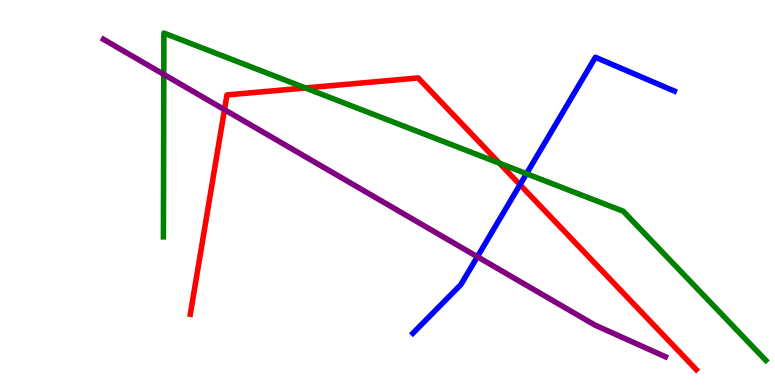[{'lines': ['blue', 'red'], 'intersections': [{'x': 6.71, 'y': 5.2}]}, {'lines': ['green', 'red'], 'intersections': [{'x': 3.94, 'y': 7.72}, {'x': 6.45, 'y': 5.76}]}, {'lines': ['purple', 'red'], 'intersections': [{'x': 2.9, 'y': 7.15}]}, {'lines': ['blue', 'green'], 'intersections': [{'x': 6.79, 'y': 5.49}]}, {'lines': ['blue', 'purple'], 'intersections': [{'x': 6.16, 'y': 3.33}]}, {'lines': ['green', 'purple'], 'intersections': [{'x': 2.11, 'y': 8.07}]}]